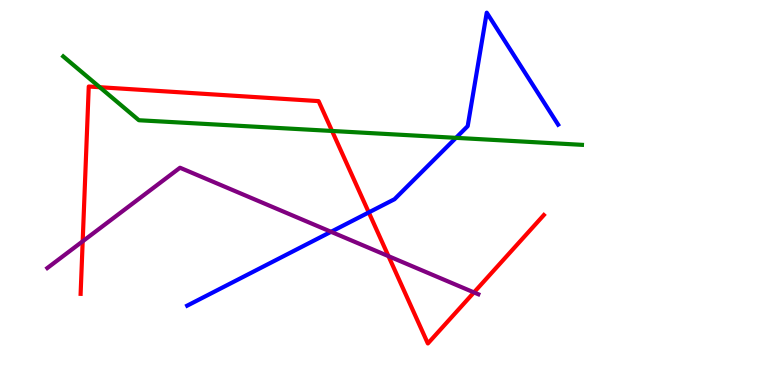[{'lines': ['blue', 'red'], 'intersections': [{'x': 4.76, 'y': 4.48}]}, {'lines': ['green', 'red'], 'intersections': [{'x': 1.29, 'y': 7.73}, {'x': 4.28, 'y': 6.6}]}, {'lines': ['purple', 'red'], 'intersections': [{'x': 1.07, 'y': 3.73}, {'x': 5.01, 'y': 3.35}, {'x': 6.12, 'y': 2.4}]}, {'lines': ['blue', 'green'], 'intersections': [{'x': 5.88, 'y': 6.42}]}, {'lines': ['blue', 'purple'], 'intersections': [{'x': 4.27, 'y': 3.98}]}, {'lines': ['green', 'purple'], 'intersections': []}]